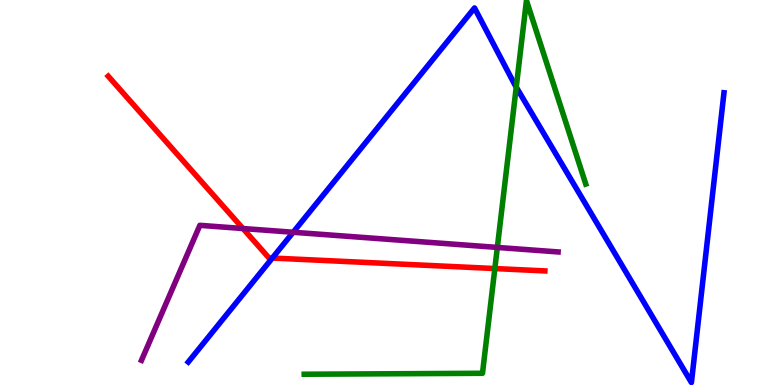[{'lines': ['blue', 'red'], 'intersections': [{'x': 3.51, 'y': 3.3}]}, {'lines': ['green', 'red'], 'intersections': [{'x': 6.39, 'y': 3.02}]}, {'lines': ['purple', 'red'], 'intersections': [{'x': 3.13, 'y': 4.06}]}, {'lines': ['blue', 'green'], 'intersections': [{'x': 6.66, 'y': 7.74}]}, {'lines': ['blue', 'purple'], 'intersections': [{'x': 3.78, 'y': 3.97}]}, {'lines': ['green', 'purple'], 'intersections': [{'x': 6.42, 'y': 3.57}]}]